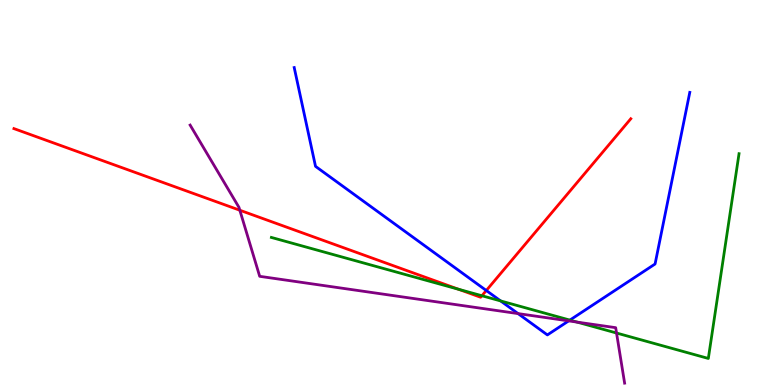[{'lines': ['blue', 'red'], 'intersections': [{'x': 6.27, 'y': 2.45}]}, {'lines': ['green', 'red'], 'intersections': [{'x': 5.92, 'y': 2.49}, {'x': 6.22, 'y': 2.32}]}, {'lines': ['purple', 'red'], 'intersections': [{'x': 3.09, 'y': 4.54}]}, {'lines': ['blue', 'green'], 'intersections': [{'x': 6.46, 'y': 2.18}, {'x': 7.35, 'y': 1.69}]}, {'lines': ['blue', 'purple'], 'intersections': [{'x': 6.68, 'y': 1.85}, {'x': 7.34, 'y': 1.67}]}, {'lines': ['green', 'purple'], 'intersections': [{'x': 7.45, 'y': 1.63}, {'x': 7.96, 'y': 1.35}]}]